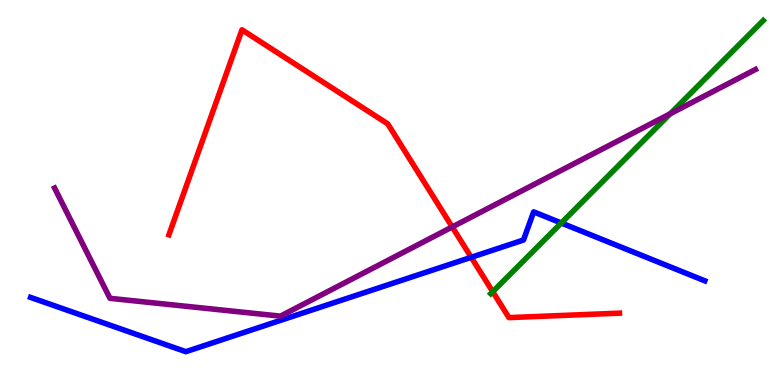[{'lines': ['blue', 'red'], 'intersections': [{'x': 6.08, 'y': 3.32}]}, {'lines': ['green', 'red'], 'intersections': [{'x': 6.36, 'y': 2.42}]}, {'lines': ['purple', 'red'], 'intersections': [{'x': 5.84, 'y': 4.11}]}, {'lines': ['blue', 'green'], 'intersections': [{'x': 7.24, 'y': 4.21}]}, {'lines': ['blue', 'purple'], 'intersections': []}, {'lines': ['green', 'purple'], 'intersections': [{'x': 8.65, 'y': 7.05}]}]